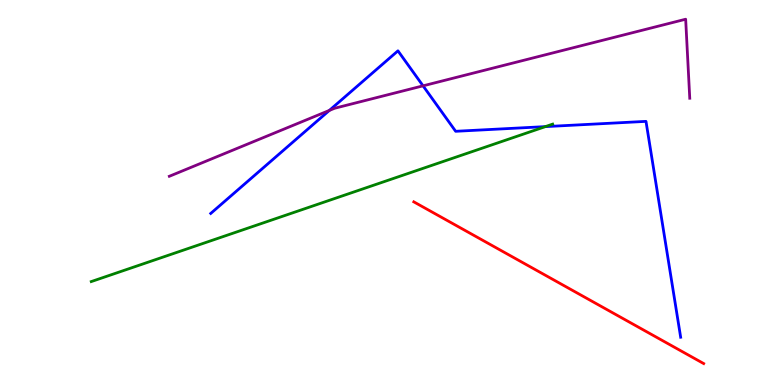[{'lines': ['blue', 'red'], 'intersections': []}, {'lines': ['green', 'red'], 'intersections': []}, {'lines': ['purple', 'red'], 'intersections': []}, {'lines': ['blue', 'green'], 'intersections': [{'x': 7.04, 'y': 6.71}]}, {'lines': ['blue', 'purple'], 'intersections': [{'x': 4.25, 'y': 7.13}, {'x': 5.46, 'y': 7.77}]}, {'lines': ['green', 'purple'], 'intersections': []}]